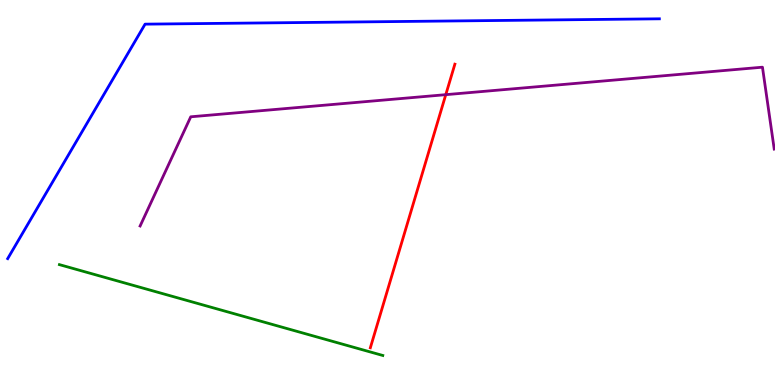[{'lines': ['blue', 'red'], 'intersections': []}, {'lines': ['green', 'red'], 'intersections': []}, {'lines': ['purple', 'red'], 'intersections': [{'x': 5.75, 'y': 7.54}]}, {'lines': ['blue', 'green'], 'intersections': []}, {'lines': ['blue', 'purple'], 'intersections': []}, {'lines': ['green', 'purple'], 'intersections': []}]